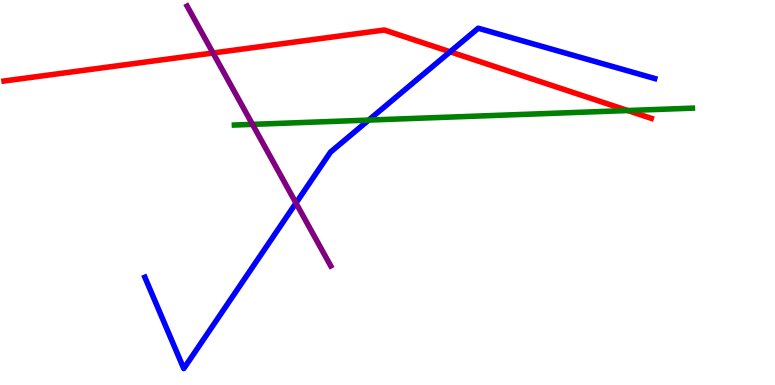[{'lines': ['blue', 'red'], 'intersections': [{'x': 5.81, 'y': 8.65}]}, {'lines': ['green', 'red'], 'intersections': [{'x': 8.1, 'y': 7.13}]}, {'lines': ['purple', 'red'], 'intersections': [{'x': 2.75, 'y': 8.62}]}, {'lines': ['blue', 'green'], 'intersections': [{'x': 4.76, 'y': 6.88}]}, {'lines': ['blue', 'purple'], 'intersections': [{'x': 3.82, 'y': 4.73}]}, {'lines': ['green', 'purple'], 'intersections': [{'x': 3.26, 'y': 6.77}]}]